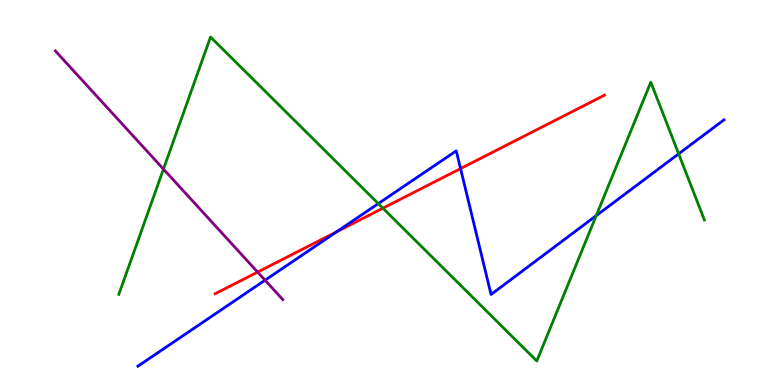[{'lines': ['blue', 'red'], 'intersections': [{'x': 4.34, 'y': 3.98}, {'x': 5.94, 'y': 5.62}]}, {'lines': ['green', 'red'], 'intersections': [{'x': 4.94, 'y': 4.59}]}, {'lines': ['purple', 'red'], 'intersections': [{'x': 3.32, 'y': 2.93}]}, {'lines': ['blue', 'green'], 'intersections': [{'x': 4.88, 'y': 4.71}, {'x': 7.69, 'y': 4.4}, {'x': 8.76, 'y': 6.0}]}, {'lines': ['blue', 'purple'], 'intersections': [{'x': 3.42, 'y': 2.72}]}, {'lines': ['green', 'purple'], 'intersections': [{'x': 2.11, 'y': 5.61}]}]